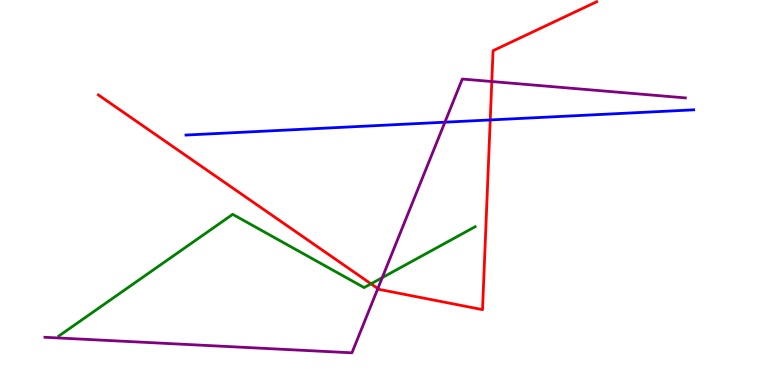[{'lines': ['blue', 'red'], 'intersections': [{'x': 6.33, 'y': 6.88}]}, {'lines': ['green', 'red'], 'intersections': [{'x': 4.79, 'y': 2.63}]}, {'lines': ['purple', 'red'], 'intersections': [{'x': 4.88, 'y': 2.5}, {'x': 6.35, 'y': 7.88}]}, {'lines': ['blue', 'green'], 'intersections': []}, {'lines': ['blue', 'purple'], 'intersections': [{'x': 5.74, 'y': 6.83}]}, {'lines': ['green', 'purple'], 'intersections': [{'x': 4.93, 'y': 2.79}]}]